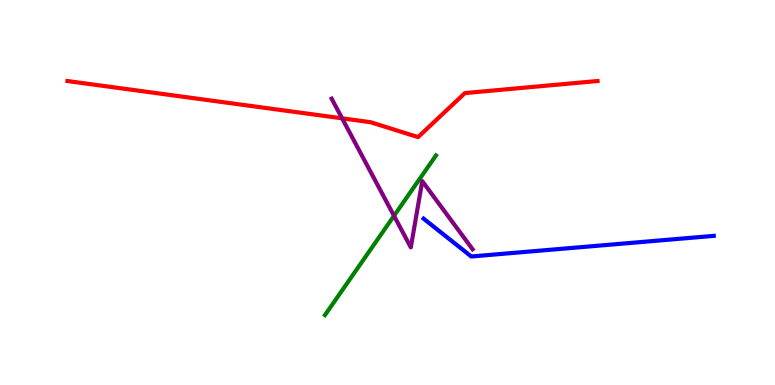[{'lines': ['blue', 'red'], 'intersections': []}, {'lines': ['green', 'red'], 'intersections': []}, {'lines': ['purple', 'red'], 'intersections': [{'x': 4.41, 'y': 6.93}]}, {'lines': ['blue', 'green'], 'intersections': []}, {'lines': ['blue', 'purple'], 'intersections': []}, {'lines': ['green', 'purple'], 'intersections': [{'x': 5.08, 'y': 4.39}]}]